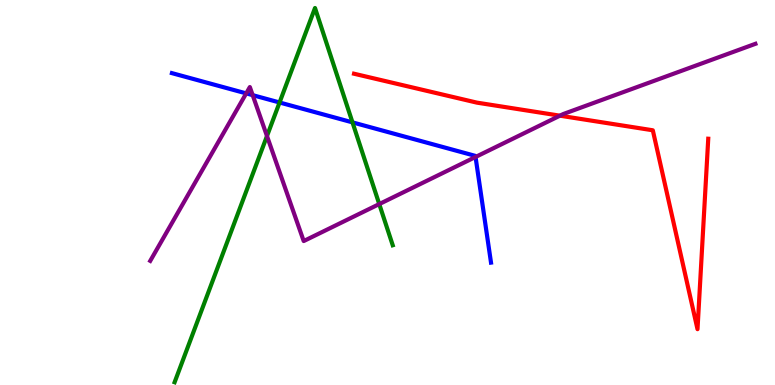[{'lines': ['blue', 'red'], 'intersections': []}, {'lines': ['green', 'red'], 'intersections': []}, {'lines': ['purple', 'red'], 'intersections': [{'x': 7.22, 'y': 7.0}]}, {'lines': ['blue', 'green'], 'intersections': [{'x': 3.61, 'y': 7.34}, {'x': 4.55, 'y': 6.82}]}, {'lines': ['blue', 'purple'], 'intersections': [{'x': 3.18, 'y': 7.57}, {'x': 3.26, 'y': 7.53}, {'x': 6.14, 'y': 5.92}]}, {'lines': ['green', 'purple'], 'intersections': [{'x': 3.44, 'y': 6.47}, {'x': 4.89, 'y': 4.7}]}]